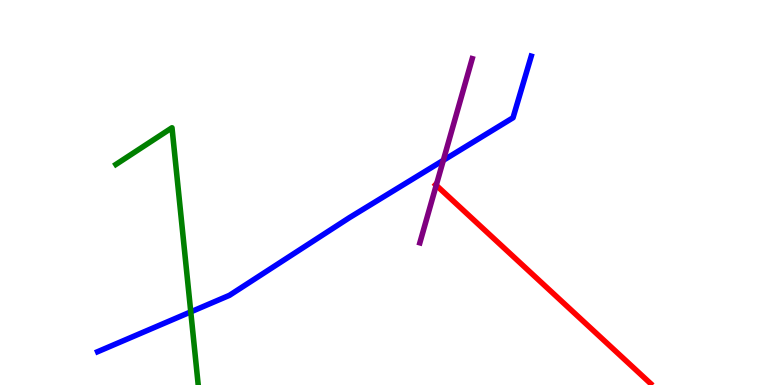[{'lines': ['blue', 'red'], 'intersections': []}, {'lines': ['green', 'red'], 'intersections': []}, {'lines': ['purple', 'red'], 'intersections': [{'x': 5.63, 'y': 5.19}]}, {'lines': ['blue', 'green'], 'intersections': [{'x': 2.46, 'y': 1.9}]}, {'lines': ['blue', 'purple'], 'intersections': [{'x': 5.72, 'y': 5.84}]}, {'lines': ['green', 'purple'], 'intersections': []}]